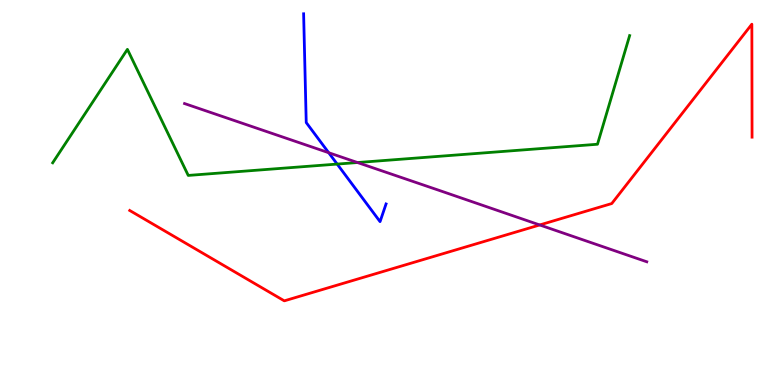[{'lines': ['blue', 'red'], 'intersections': []}, {'lines': ['green', 'red'], 'intersections': []}, {'lines': ['purple', 'red'], 'intersections': [{'x': 6.96, 'y': 4.16}]}, {'lines': ['blue', 'green'], 'intersections': [{'x': 4.35, 'y': 5.74}]}, {'lines': ['blue', 'purple'], 'intersections': [{'x': 4.24, 'y': 6.03}]}, {'lines': ['green', 'purple'], 'intersections': [{'x': 4.61, 'y': 5.78}]}]